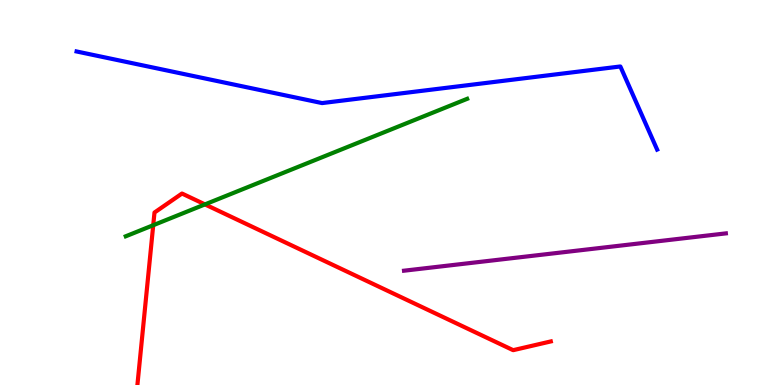[{'lines': ['blue', 'red'], 'intersections': []}, {'lines': ['green', 'red'], 'intersections': [{'x': 1.98, 'y': 4.15}, {'x': 2.64, 'y': 4.69}]}, {'lines': ['purple', 'red'], 'intersections': []}, {'lines': ['blue', 'green'], 'intersections': []}, {'lines': ['blue', 'purple'], 'intersections': []}, {'lines': ['green', 'purple'], 'intersections': []}]